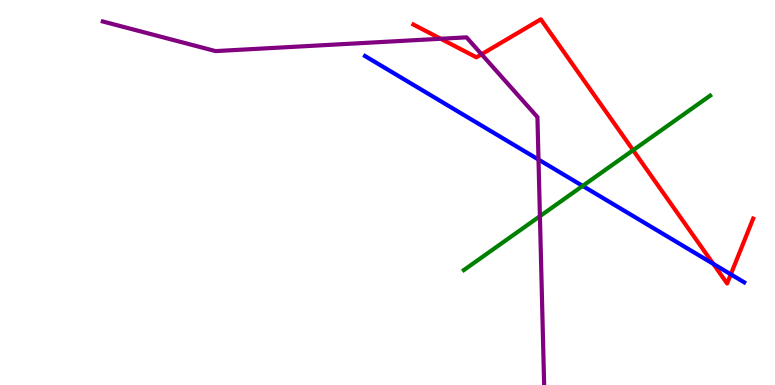[{'lines': ['blue', 'red'], 'intersections': [{'x': 9.2, 'y': 3.15}, {'x': 9.43, 'y': 2.87}]}, {'lines': ['green', 'red'], 'intersections': [{'x': 8.17, 'y': 6.1}]}, {'lines': ['purple', 'red'], 'intersections': [{'x': 5.69, 'y': 8.99}, {'x': 6.21, 'y': 8.59}]}, {'lines': ['blue', 'green'], 'intersections': [{'x': 7.52, 'y': 5.17}]}, {'lines': ['blue', 'purple'], 'intersections': [{'x': 6.95, 'y': 5.86}]}, {'lines': ['green', 'purple'], 'intersections': [{'x': 6.97, 'y': 4.38}]}]